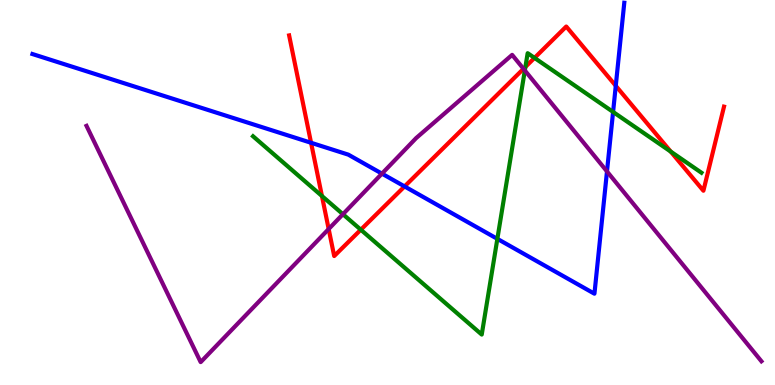[{'lines': ['blue', 'red'], 'intersections': [{'x': 4.01, 'y': 6.29}, {'x': 5.22, 'y': 5.16}, {'x': 7.95, 'y': 7.77}]}, {'lines': ['green', 'red'], 'intersections': [{'x': 4.15, 'y': 4.91}, {'x': 4.66, 'y': 4.03}, {'x': 6.78, 'y': 8.26}, {'x': 6.9, 'y': 8.5}, {'x': 8.65, 'y': 6.06}]}, {'lines': ['purple', 'red'], 'intersections': [{'x': 4.24, 'y': 4.05}, {'x': 6.75, 'y': 8.21}]}, {'lines': ['blue', 'green'], 'intersections': [{'x': 6.42, 'y': 3.8}, {'x': 7.91, 'y': 7.09}]}, {'lines': ['blue', 'purple'], 'intersections': [{'x': 4.93, 'y': 5.49}, {'x': 7.83, 'y': 5.55}]}, {'lines': ['green', 'purple'], 'intersections': [{'x': 4.42, 'y': 4.44}, {'x': 6.77, 'y': 8.17}]}]